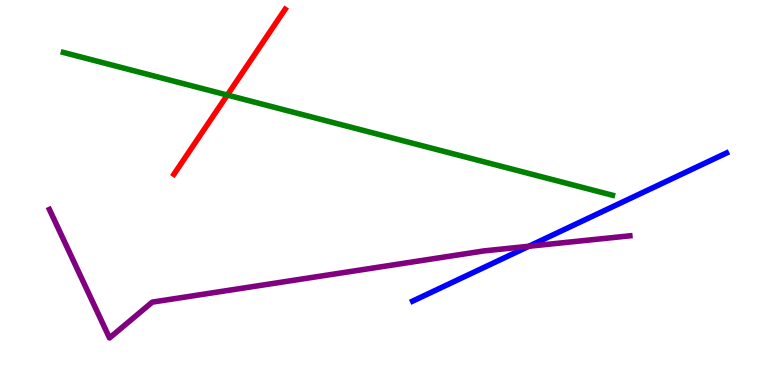[{'lines': ['blue', 'red'], 'intersections': []}, {'lines': ['green', 'red'], 'intersections': [{'x': 2.93, 'y': 7.53}]}, {'lines': ['purple', 'red'], 'intersections': []}, {'lines': ['blue', 'green'], 'intersections': []}, {'lines': ['blue', 'purple'], 'intersections': [{'x': 6.82, 'y': 3.6}]}, {'lines': ['green', 'purple'], 'intersections': []}]